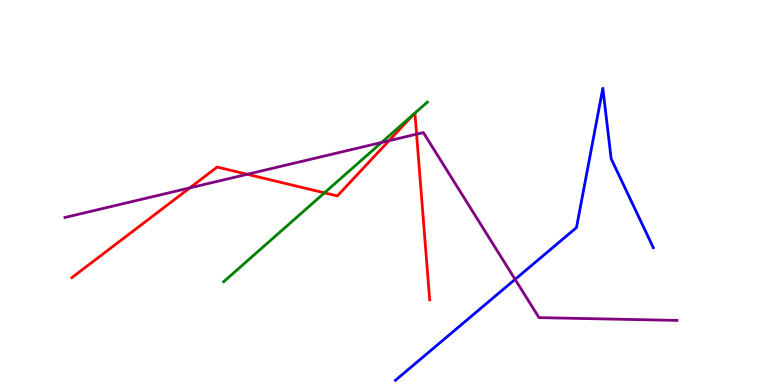[{'lines': ['blue', 'red'], 'intersections': []}, {'lines': ['green', 'red'], 'intersections': [{'x': 4.19, 'y': 4.99}, {'x': 5.35, 'y': 7.05}, {'x': 5.35, 'y': 7.06}]}, {'lines': ['purple', 'red'], 'intersections': [{'x': 2.45, 'y': 5.12}, {'x': 3.19, 'y': 5.47}, {'x': 5.02, 'y': 6.35}, {'x': 5.38, 'y': 6.52}]}, {'lines': ['blue', 'green'], 'intersections': []}, {'lines': ['blue', 'purple'], 'intersections': [{'x': 6.65, 'y': 2.74}]}, {'lines': ['green', 'purple'], 'intersections': [{'x': 4.92, 'y': 6.3}]}]